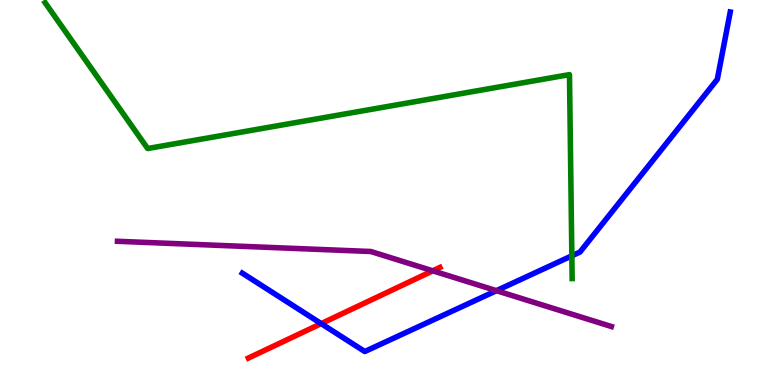[{'lines': ['blue', 'red'], 'intersections': [{'x': 4.14, 'y': 1.59}]}, {'lines': ['green', 'red'], 'intersections': []}, {'lines': ['purple', 'red'], 'intersections': [{'x': 5.58, 'y': 2.97}]}, {'lines': ['blue', 'green'], 'intersections': [{'x': 7.38, 'y': 3.36}]}, {'lines': ['blue', 'purple'], 'intersections': [{'x': 6.41, 'y': 2.45}]}, {'lines': ['green', 'purple'], 'intersections': []}]